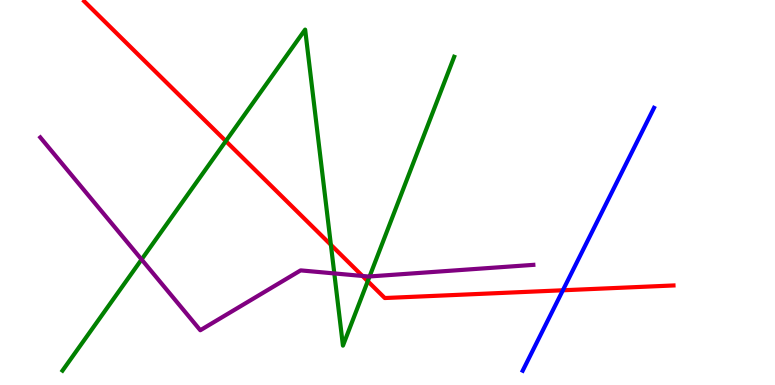[{'lines': ['blue', 'red'], 'intersections': [{'x': 7.26, 'y': 2.46}]}, {'lines': ['green', 'red'], 'intersections': [{'x': 2.91, 'y': 6.34}, {'x': 4.27, 'y': 3.64}, {'x': 4.75, 'y': 2.7}]}, {'lines': ['purple', 'red'], 'intersections': [{'x': 4.68, 'y': 2.83}]}, {'lines': ['blue', 'green'], 'intersections': []}, {'lines': ['blue', 'purple'], 'intersections': []}, {'lines': ['green', 'purple'], 'intersections': [{'x': 1.83, 'y': 3.26}, {'x': 4.31, 'y': 2.9}, {'x': 4.77, 'y': 2.82}]}]